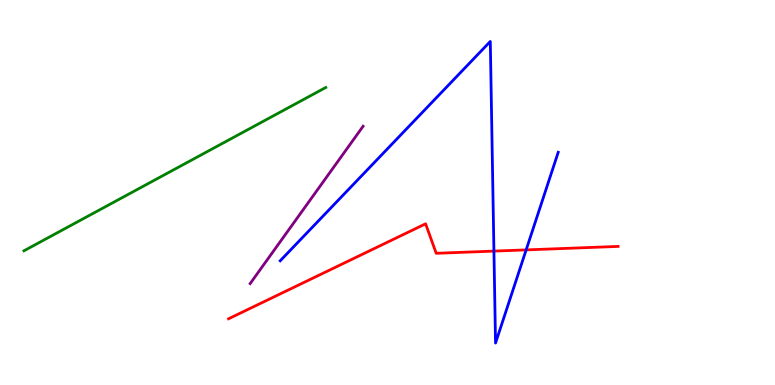[{'lines': ['blue', 'red'], 'intersections': [{'x': 6.37, 'y': 3.48}, {'x': 6.79, 'y': 3.51}]}, {'lines': ['green', 'red'], 'intersections': []}, {'lines': ['purple', 'red'], 'intersections': []}, {'lines': ['blue', 'green'], 'intersections': []}, {'lines': ['blue', 'purple'], 'intersections': []}, {'lines': ['green', 'purple'], 'intersections': []}]